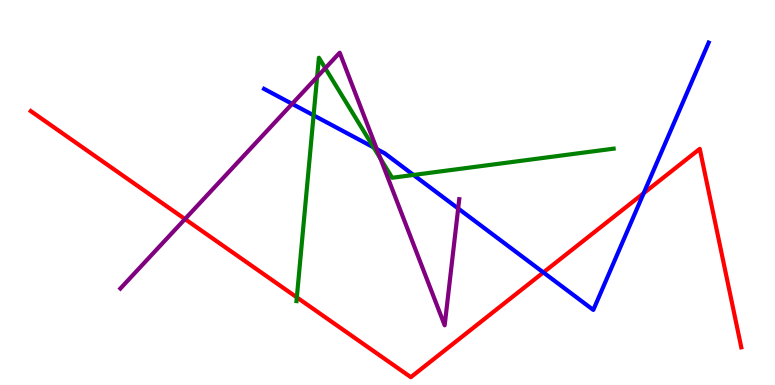[{'lines': ['blue', 'red'], 'intersections': [{'x': 7.01, 'y': 2.92}, {'x': 8.31, 'y': 4.98}]}, {'lines': ['green', 'red'], 'intersections': [{'x': 3.83, 'y': 2.28}]}, {'lines': ['purple', 'red'], 'intersections': [{'x': 2.39, 'y': 4.31}]}, {'lines': ['blue', 'green'], 'intersections': [{'x': 4.05, 'y': 7.0}, {'x': 4.82, 'y': 6.17}, {'x': 5.34, 'y': 5.46}]}, {'lines': ['blue', 'purple'], 'intersections': [{'x': 3.77, 'y': 7.3}, {'x': 4.86, 'y': 6.13}, {'x': 5.91, 'y': 4.58}]}, {'lines': ['green', 'purple'], 'intersections': [{'x': 4.09, 'y': 8.0}, {'x': 4.2, 'y': 8.23}, {'x': 4.91, 'y': 5.88}]}]